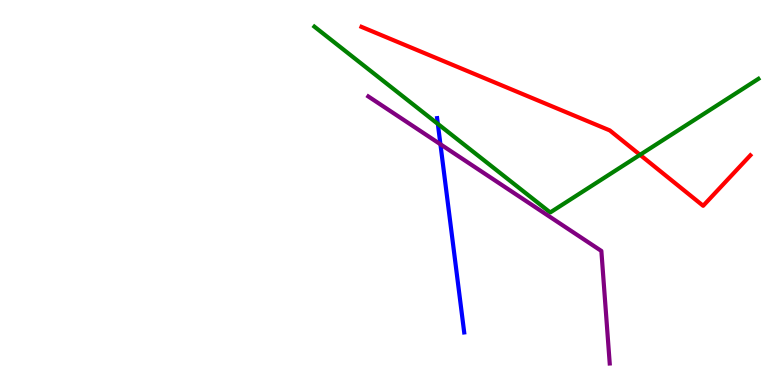[{'lines': ['blue', 'red'], 'intersections': []}, {'lines': ['green', 'red'], 'intersections': [{'x': 8.26, 'y': 5.98}]}, {'lines': ['purple', 'red'], 'intersections': []}, {'lines': ['blue', 'green'], 'intersections': [{'x': 5.65, 'y': 6.78}]}, {'lines': ['blue', 'purple'], 'intersections': [{'x': 5.68, 'y': 6.25}]}, {'lines': ['green', 'purple'], 'intersections': []}]